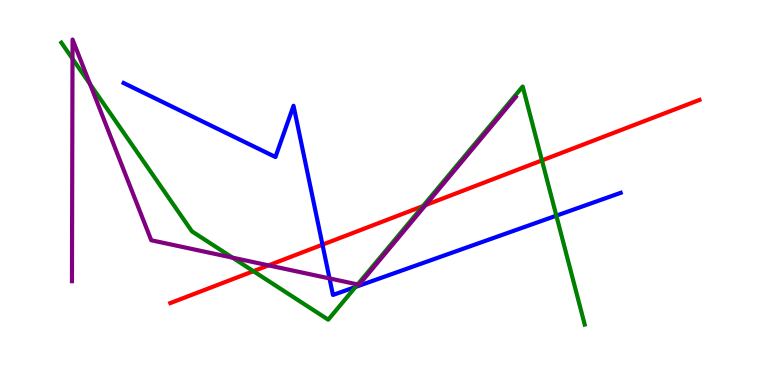[{'lines': ['blue', 'red'], 'intersections': [{'x': 4.16, 'y': 3.65}]}, {'lines': ['green', 'red'], 'intersections': [{'x': 3.27, 'y': 2.96}, {'x': 5.46, 'y': 4.65}, {'x': 6.99, 'y': 5.83}]}, {'lines': ['purple', 'red'], 'intersections': [{'x': 3.47, 'y': 3.11}, {'x': 5.49, 'y': 4.67}]}, {'lines': ['blue', 'green'], 'intersections': [{'x': 4.59, 'y': 2.55}, {'x': 7.18, 'y': 4.4}]}, {'lines': ['blue', 'purple'], 'intersections': [{'x': 4.25, 'y': 2.77}]}, {'lines': ['green', 'purple'], 'intersections': [{'x': 0.936, 'y': 8.47}, {'x': 1.16, 'y': 7.82}, {'x': 3.0, 'y': 3.31}, {'x': 4.61, 'y': 2.61}]}]